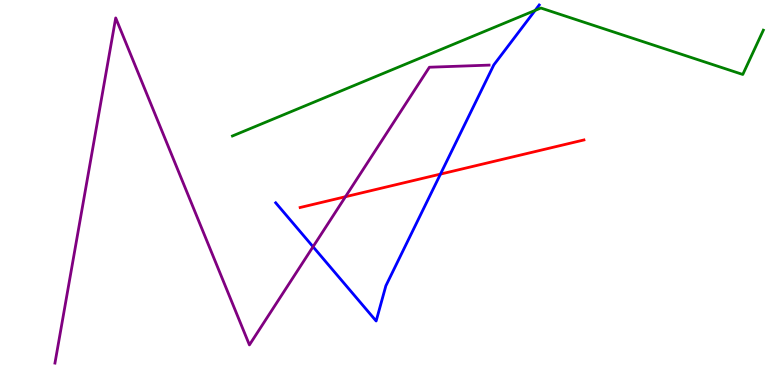[{'lines': ['blue', 'red'], 'intersections': [{'x': 5.68, 'y': 5.48}]}, {'lines': ['green', 'red'], 'intersections': []}, {'lines': ['purple', 'red'], 'intersections': [{'x': 4.46, 'y': 4.89}]}, {'lines': ['blue', 'green'], 'intersections': [{'x': 6.9, 'y': 9.73}]}, {'lines': ['blue', 'purple'], 'intersections': [{'x': 4.04, 'y': 3.59}]}, {'lines': ['green', 'purple'], 'intersections': []}]